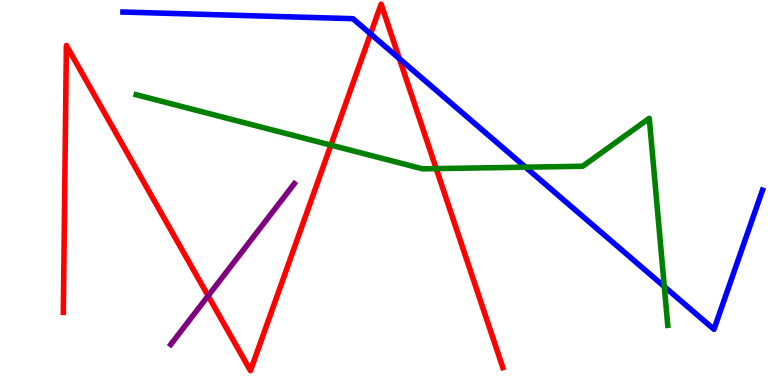[{'lines': ['blue', 'red'], 'intersections': [{'x': 4.78, 'y': 9.12}, {'x': 5.15, 'y': 8.48}]}, {'lines': ['green', 'red'], 'intersections': [{'x': 4.27, 'y': 6.23}, {'x': 5.63, 'y': 5.62}]}, {'lines': ['purple', 'red'], 'intersections': [{'x': 2.69, 'y': 2.32}]}, {'lines': ['blue', 'green'], 'intersections': [{'x': 6.78, 'y': 5.66}, {'x': 8.57, 'y': 2.56}]}, {'lines': ['blue', 'purple'], 'intersections': []}, {'lines': ['green', 'purple'], 'intersections': []}]